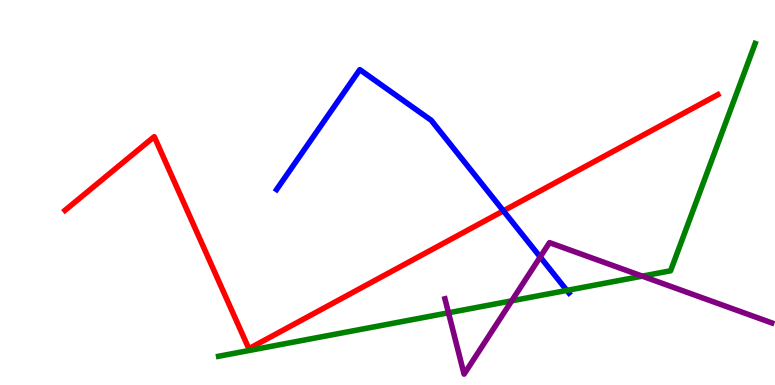[{'lines': ['blue', 'red'], 'intersections': [{'x': 6.5, 'y': 4.52}]}, {'lines': ['green', 'red'], 'intersections': []}, {'lines': ['purple', 'red'], 'intersections': []}, {'lines': ['blue', 'green'], 'intersections': [{'x': 7.31, 'y': 2.46}]}, {'lines': ['blue', 'purple'], 'intersections': [{'x': 6.97, 'y': 3.33}]}, {'lines': ['green', 'purple'], 'intersections': [{'x': 5.79, 'y': 1.88}, {'x': 6.6, 'y': 2.19}, {'x': 8.29, 'y': 2.83}]}]